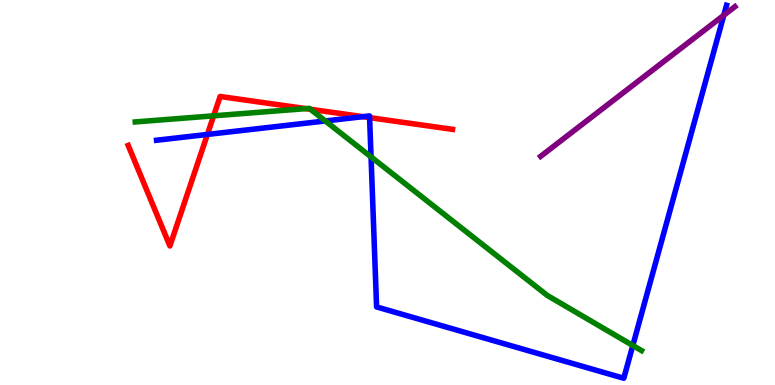[{'lines': ['blue', 'red'], 'intersections': [{'x': 2.68, 'y': 6.51}, {'x': 4.68, 'y': 6.97}, {'x': 4.77, 'y': 6.94}]}, {'lines': ['green', 'red'], 'intersections': [{'x': 2.76, 'y': 6.99}, {'x': 3.95, 'y': 7.18}, {'x': 4.01, 'y': 7.16}]}, {'lines': ['purple', 'red'], 'intersections': []}, {'lines': ['blue', 'green'], 'intersections': [{'x': 4.2, 'y': 6.86}, {'x': 4.79, 'y': 5.92}, {'x': 8.17, 'y': 1.03}]}, {'lines': ['blue', 'purple'], 'intersections': [{'x': 9.34, 'y': 9.6}]}, {'lines': ['green', 'purple'], 'intersections': []}]